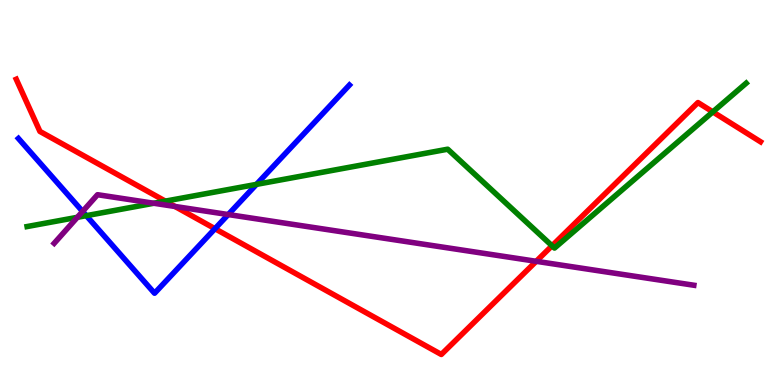[{'lines': ['blue', 'red'], 'intersections': [{'x': 2.77, 'y': 4.06}]}, {'lines': ['green', 'red'], 'intersections': [{'x': 2.13, 'y': 4.78}, {'x': 7.12, 'y': 3.62}, {'x': 9.2, 'y': 7.09}]}, {'lines': ['purple', 'red'], 'intersections': [{'x': 2.26, 'y': 4.64}, {'x': 6.92, 'y': 3.21}]}, {'lines': ['blue', 'green'], 'intersections': [{'x': 1.11, 'y': 4.4}, {'x': 3.31, 'y': 5.21}]}, {'lines': ['blue', 'purple'], 'intersections': [{'x': 1.07, 'y': 4.51}, {'x': 2.94, 'y': 4.43}]}, {'lines': ['green', 'purple'], 'intersections': [{'x': 0.998, 'y': 4.36}, {'x': 1.98, 'y': 4.72}]}]